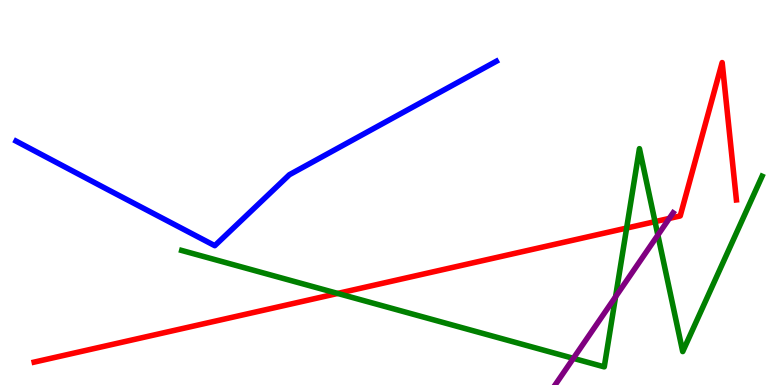[{'lines': ['blue', 'red'], 'intersections': []}, {'lines': ['green', 'red'], 'intersections': [{'x': 4.36, 'y': 2.38}, {'x': 8.09, 'y': 4.08}, {'x': 8.45, 'y': 4.24}]}, {'lines': ['purple', 'red'], 'intersections': [{'x': 8.64, 'y': 4.33}]}, {'lines': ['blue', 'green'], 'intersections': []}, {'lines': ['blue', 'purple'], 'intersections': []}, {'lines': ['green', 'purple'], 'intersections': [{'x': 7.4, 'y': 0.692}, {'x': 7.94, 'y': 2.29}, {'x': 8.49, 'y': 3.89}]}]